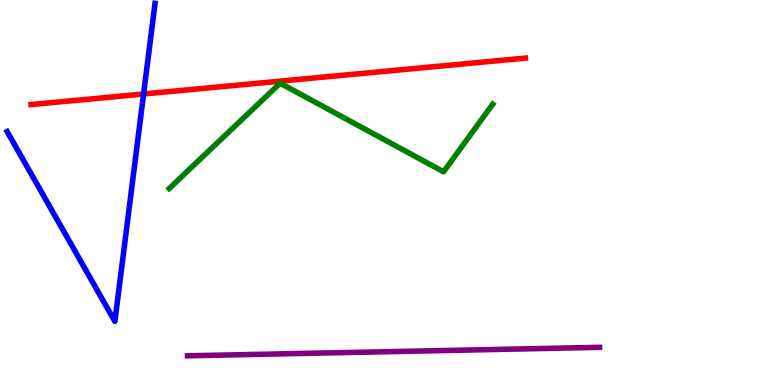[{'lines': ['blue', 'red'], 'intersections': [{'x': 1.85, 'y': 7.56}]}, {'lines': ['green', 'red'], 'intersections': []}, {'lines': ['purple', 'red'], 'intersections': []}, {'lines': ['blue', 'green'], 'intersections': []}, {'lines': ['blue', 'purple'], 'intersections': []}, {'lines': ['green', 'purple'], 'intersections': []}]